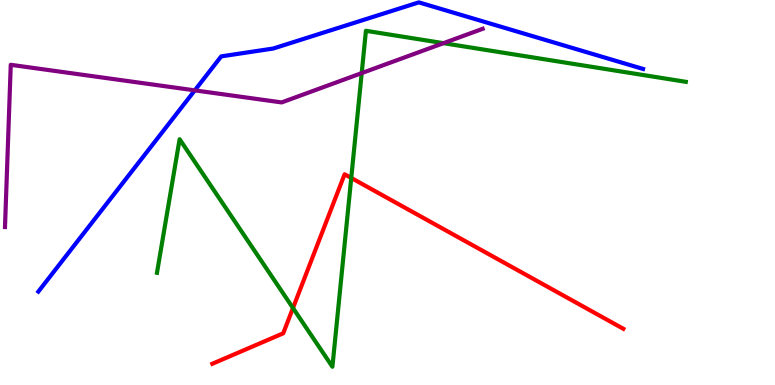[{'lines': ['blue', 'red'], 'intersections': []}, {'lines': ['green', 'red'], 'intersections': [{'x': 3.78, 'y': 2.0}, {'x': 4.53, 'y': 5.38}]}, {'lines': ['purple', 'red'], 'intersections': []}, {'lines': ['blue', 'green'], 'intersections': []}, {'lines': ['blue', 'purple'], 'intersections': [{'x': 2.51, 'y': 7.65}]}, {'lines': ['green', 'purple'], 'intersections': [{'x': 4.67, 'y': 8.1}, {'x': 5.72, 'y': 8.88}]}]